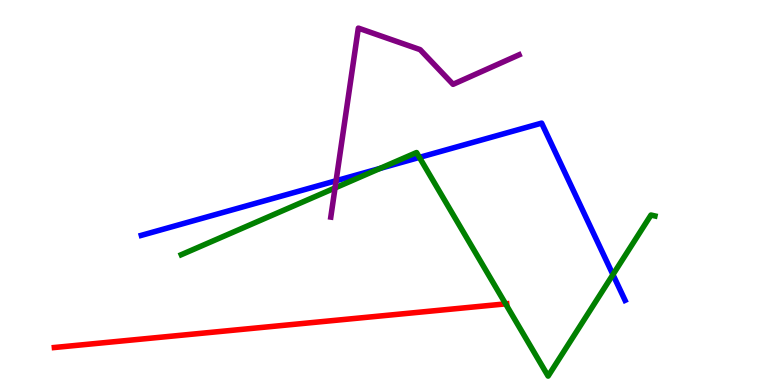[{'lines': ['blue', 'red'], 'intersections': []}, {'lines': ['green', 'red'], 'intersections': [{'x': 6.52, 'y': 2.11}]}, {'lines': ['purple', 'red'], 'intersections': []}, {'lines': ['blue', 'green'], 'intersections': [{'x': 4.9, 'y': 5.62}, {'x': 5.41, 'y': 5.91}, {'x': 7.91, 'y': 2.87}]}, {'lines': ['blue', 'purple'], 'intersections': [{'x': 4.34, 'y': 5.31}]}, {'lines': ['green', 'purple'], 'intersections': [{'x': 4.32, 'y': 5.12}]}]